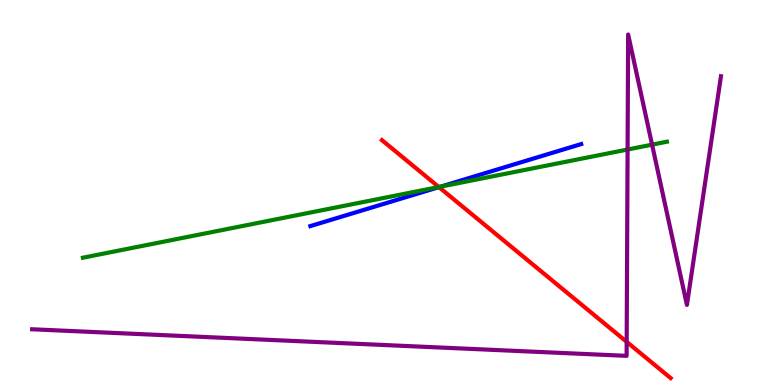[{'lines': ['blue', 'red'], 'intersections': [{'x': 5.66, 'y': 5.14}]}, {'lines': ['green', 'red'], 'intersections': [{'x': 5.66, 'y': 5.14}]}, {'lines': ['purple', 'red'], 'intersections': [{'x': 8.09, 'y': 1.12}]}, {'lines': ['blue', 'green'], 'intersections': [{'x': 5.68, 'y': 5.15}]}, {'lines': ['blue', 'purple'], 'intersections': []}, {'lines': ['green', 'purple'], 'intersections': [{'x': 8.1, 'y': 6.12}, {'x': 8.41, 'y': 6.24}]}]